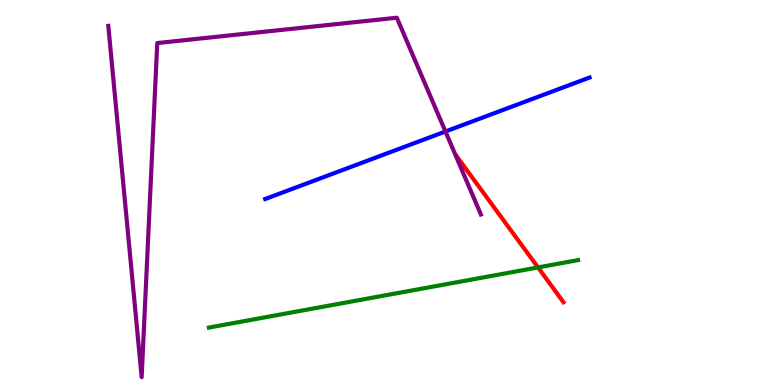[{'lines': ['blue', 'red'], 'intersections': []}, {'lines': ['green', 'red'], 'intersections': [{'x': 6.94, 'y': 3.05}]}, {'lines': ['purple', 'red'], 'intersections': []}, {'lines': ['blue', 'green'], 'intersections': []}, {'lines': ['blue', 'purple'], 'intersections': [{'x': 5.75, 'y': 6.58}]}, {'lines': ['green', 'purple'], 'intersections': []}]